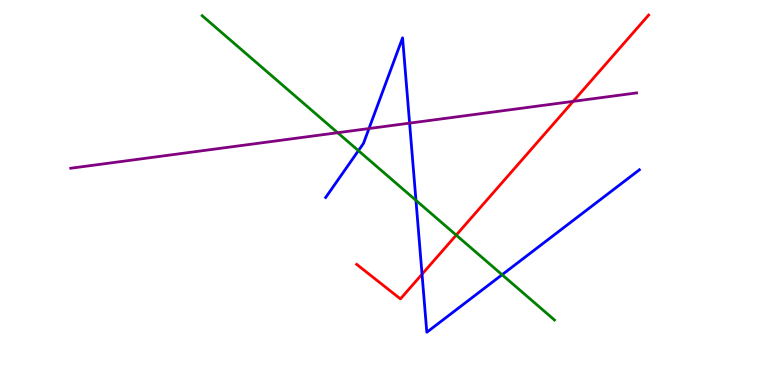[{'lines': ['blue', 'red'], 'intersections': [{'x': 5.45, 'y': 2.88}]}, {'lines': ['green', 'red'], 'intersections': [{'x': 5.89, 'y': 3.89}]}, {'lines': ['purple', 'red'], 'intersections': [{'x': 7.4, 'y': 7.37}]}, {'lines': ['blue', 'green'], 'intersections': [{'x': 4.62, 'y': 6.09}, {'x': 5.37, 'y': 4.8}, {'x': 6.48, 'y': 2.86}]}, {'lines': ['blue', 'purple'], 'intersections': [{'x': 4.76, 'y': 6.66}, {'x': 5.29, 'y': 6.8}]}, {'lines': ['green', 'purple'], 'intersections': [{'x': 4.36, 'y': 6.55}]}]